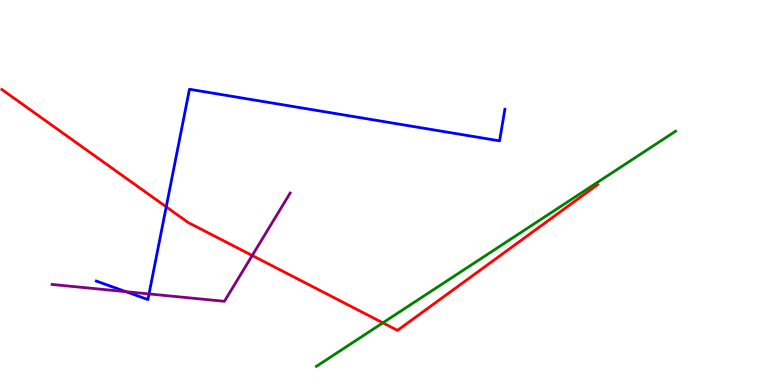[{'lines': ['blue', 'red'], 'intersections': [{'x': 2.14, 'y': 4.63}]}, {'lines': ['green', 'red'], 'intersections': [{'x': 4.94, 'y': 1.61}]}, {'lines': ['purple', 'red'], 'intersections': [{'x': 3.25, 'y': 3.36}]}, {'lines': ['blue', 'green'], 'intersections': []}, {'lines': ['blue', 'purple'], 'intersections': [{'x': 1.62, 'y': 2.42}, {'x': 1.92, 'y': 2.37}]}, {'lines': ['green', 'purple'], 'intersections': []}]